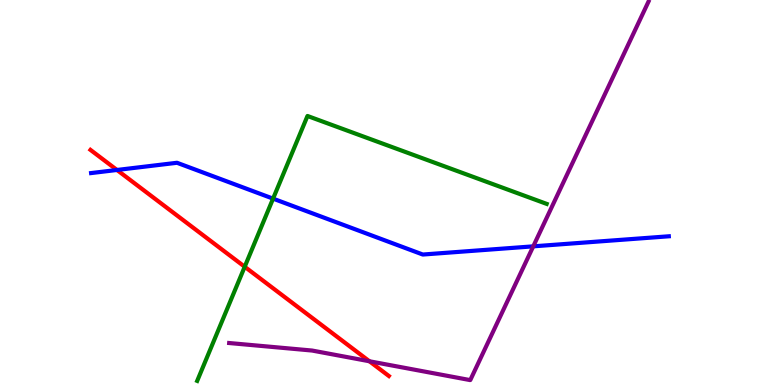[{'lines': ['blue', 'red'], 'intersections': [{'x': 1.51, 'y': 5.59}]}, {'lines': ['green', 'red'], 'intersections': [{'x': 3.16, 'y': 3.07}]}, {'lines': ['purple', 'red'], 'intersections': [{'x': 4.77, 'y': 0.617}]}, {'lines': ['blue', 'green'], 'intersections': [{'x': 3.52, 'y': 4.84}]}, {'lines': ['blue', 'purple'], 'intersections': [{'x': 6.88, 'y': 3.6}]}, {'lines': ['green', 'purple'], 'intersections': []}]